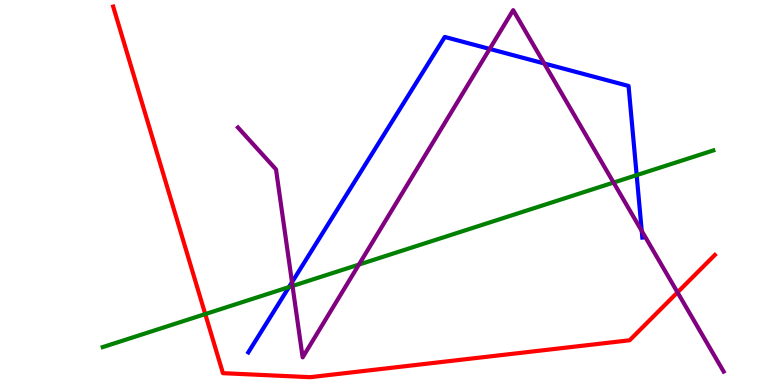[{'lines': ['blue', 'red'], 'intersections': []}, {'lines': ['green', 'red'], 'intersections': [{'x': 2.65, 'y': 1.84}]}, {'lines': ['purple', 'red'], 'intersections': [{'x': 8.74, 'y': 2.41}]}, {'lines': ['blue', 'green'], 'intersections': [{'x': 3.73, 'y': 2.54}, {'x': 8.21, 'y': 5.45}]}, {'lines': ['blue', 'purple'], 'intersections': [{'x': 3.77, 'y': 2.67}, {'x': 6.32, 'y': 8.73}, {'x': 7.02, 'y': 8.35}, {'x': 8.28, 'y': 4.0}]}, {'lines': ['green', 'purple'], 'intersections': [{'x': 3.77, 'y': 2.57}, {'x': 4.63, 'y': 3.13}, {'x': 7.92, 'y': 5.26}]}]